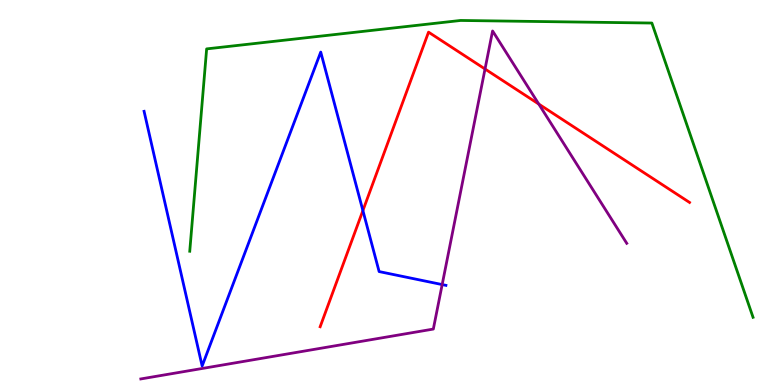[{'lines': ['blue', 'red'], 'intersections': [{'x': 4.68, 'y': 4.53}]}, {'lines': ['green', 'red'], 'intersections': []}, {'lines': ['purple', 'red'], 'intersections': [{'x': 6.26, 'y': 8.21}, {'x': 6.95, 'y': 7.3}]}, {'lines': ['blue', 'green'], 'intersections': []}, {'lines': ['blue', 'purple'], 'intersections': [{'x': 5.71, 'y': 2.61}]}, {'lines': ['green', 'purple'], 'intersections': []}]